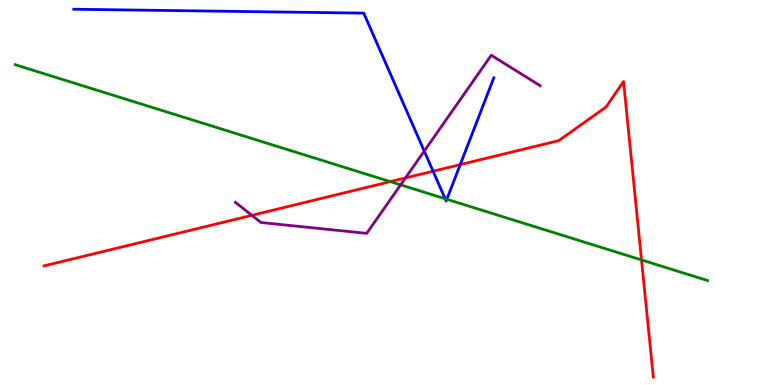[{'lines': ['blue', 'red'], 'intersections': [{'x': 5.59, 'y': 5.55}, {'x': 5.94, 'y': 5.72}]}, {'lines': ['green', 'red'], 'intersections': [{'x': 5.04, 'y': 5.28}, {'x': 8.28, 'y': 3.25}]}, {'lines': ['purple', 'red'], 'intersections': [{'x': 3.25, 'y': 4.41}, {'x': 5.23, 'y': 5.38}]}, {'lines': ['blue', 'green'], 'intersections': [{'x': 5.74, 'y': 4.84}, {'x': 5.77, 'y': 4.82}]}, {'lines': ['blue', 'purple'], 'intersections': [{'x': 5.47, 'y': 6.08}]}, {'lines': ['green', 'purple'], 'intersections': [{'x': 5.17, 'y': 5.2}]}]